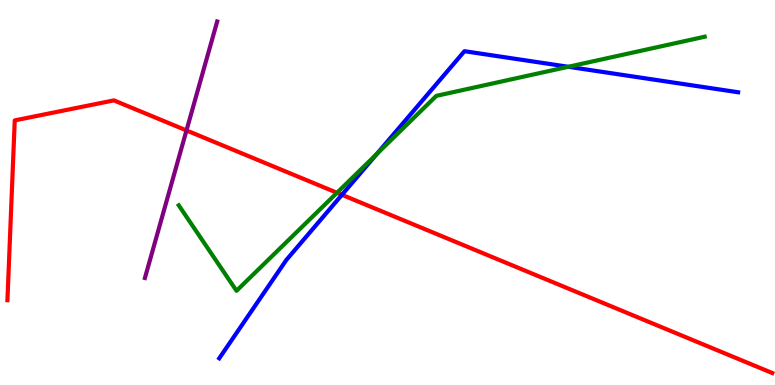[{'lines': ['blue', 'red'], 'intersections': [{'x': 4.41, 'y': 4.94}]}, {'lines': ['green', 'red'], 'intersections': [{'x': 4.35, 'y': 4.99}]}, {'lines': ['purple', 'red'], 'intersections': [{'x': 2.41, 'y': 6.61}]}, {'lines': ['blue', 'green'], 'intersections': [{'x': 4.86, 'y': 6.0}, {'x': 7.33, 'y': 8.27}]}, {'lines': ['blue', 'purple'], 'intersections': []}, {'lines': ['green', 'purple'], 'intersections': []}]